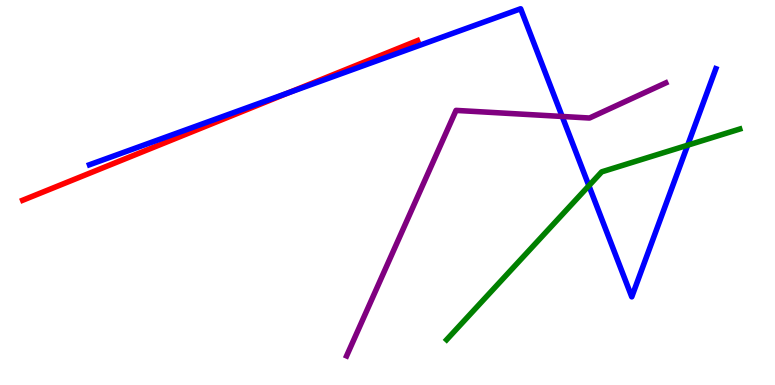[{'lines': ['blue', 'red'], 'intersections': [{'x': 3.73, 'y': 7.59}]}, {'lines': ['green', 'red'], 'intersections': []}, {'lines': ['purple', 'red'], 'intersections': []}, {'lines': ['blue', 'green'], 'intersections': [{'x': 7.6, 'y': 5.18}, {'x': 8.87, 'y': 6.23}]}, {'lines': ['blue', 'purple'], 'intersections': [{'x': 7.25, 'y': 6.98}]}, {'lines': ['green', 'purple'], 'intersections': []}]